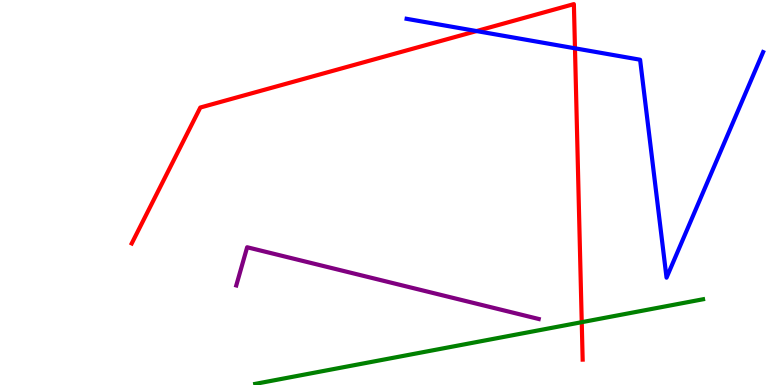[{'lines': ['blue', 'red'], 'intersections': [{'x': 6.15, 'y': 9.19}, {'x': 7.42, 'y': 8.75}]}, {'lines': ['green', 'red'], 'intersections': [{'x': 7.51, 'y': 1.63}]}, {'lines': ['purple', 'red'], 'intersections': []}, {'lines': ['blue', 'green'], 'intersections': []}, {'lines': ['blue', 'purple'], 'intersections': []}, {'lines': ['green', 'purple'], 'intersections': []}]